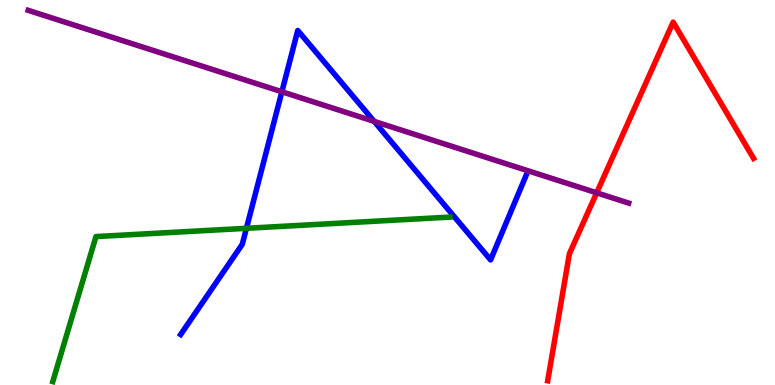[{'lines': ['blue', 'red'], 'intersections': []}, {'lines': ['green', 'red'], 'intersections': []}, {'lines': ['purple', 'red'], 'intersections': [{'x': 7.7, 'y': 4.99}]}, {'lines': ['blue', 'green'], 'intersections': [{'x': 3.18, 'y': 4.07}]}, {'lines': ['blue', 'purple'], 'intersections': [{'x': 3.64, 'y': 7.62}, {'x': 4.83, 'y': 6.85}]}, {'lines': ['green', 'purple'], 'intersections': []}]